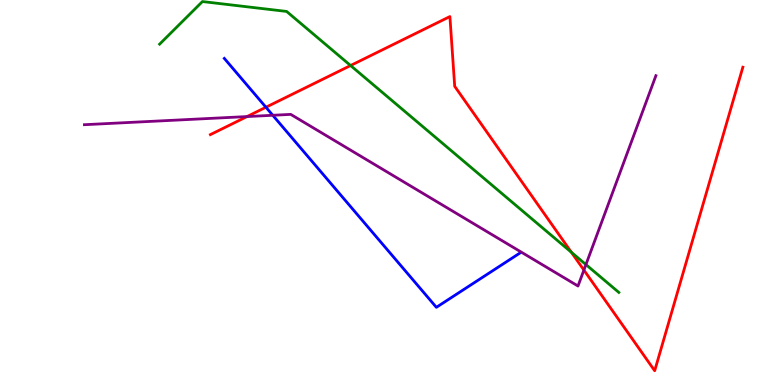[{'lines': ['blue', 'red'], 'intersections': [{'x': 3.43, 'y': 7.21}]}, {'lines': ['green', 'red'], 'intersections': [{'x': 4.52, 'y': 8.3}, {'x': 7.37, 'y': 3.45}]}, {'lines': ['purple', 'red'], 'intersections': [{'x': 3.19, 'y': 6.97}, {'x': 7.53, 'y': 2.98}]}, {'lines': ['blue', 'green'], 'intersections': []}, {'lines': ['blue', 'purple'], 'intersections': [{'x': 3.52, 'y': 7.01}]}, {'lines': ['green', 'purple'], 'intersections': [{'x': 7.56, 'y': 3.13}]}]